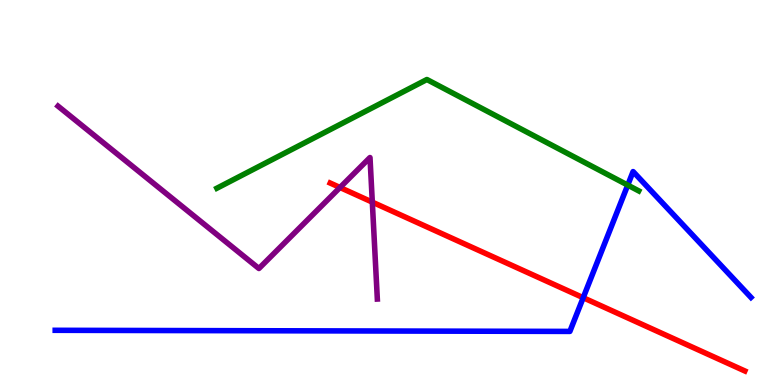[{'lines': ['blue', 'red'], 'intersections': [{'x': 7.53, 'y': 2.27}]}, {'lines': ['green', 'red'], 'intersections': []}, {'lines': ['purple', 'red'], 'intersections': [{'x': 4.39, 'y': 5.13}, {'x': 4.8, 'y': 4.75}]}, {'lines': ['blue', 'green'], 'intersections': [{'x': 8.1, 'y': 5.19}]}, {'lines': ['blue', 'purple'], 'intersections': []}, {'lines': ['green', 'purple'], 'intersections': []}]